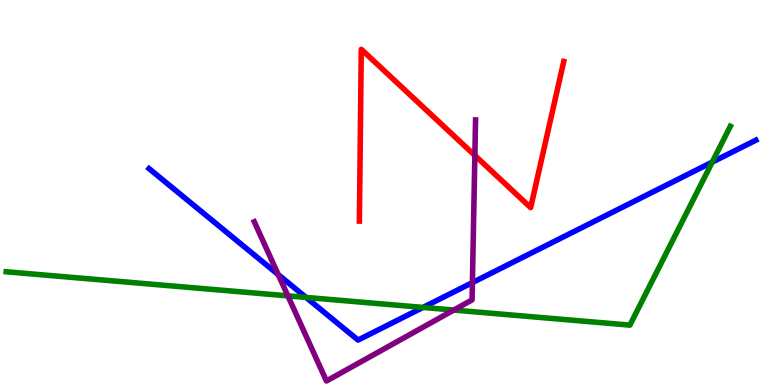[{'lines': ['blue', 'red'], 'intersections': []}, {'lines': ['green', 'red'], 'intersections': []}, {'lines': ['purple', 'red'], 'intersections': [{'x': 6.13, 'y': 5.96}]}, {'lines': ['blue', 'green'], 'intersections': [{'x': 3.95, 'y': 2.27}, {'x': 5.46, 'y': 2.01}, {'x': 9.19, 'y': 5.79}]}, {'lines': ['blue', 'purple'], 'intersections': [{'x': 3.59, 'y': 2.87}, {'x': 6.1, 'y': 2.66}]}, {'lines': ['green', 'purple'], 'intersections': [{'x': 3.71, 'y': 2.32}, {'x': 5.86, 'y': 1.95}]}]